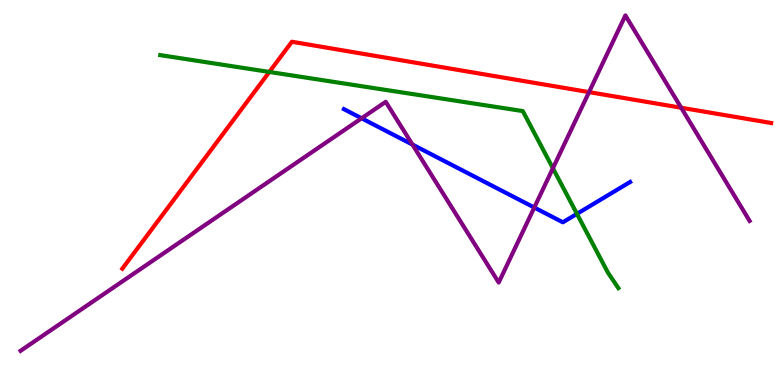[{'lines': ['blue', 'red'], 'intersections': []}, {'lines': ['green', 'red'], 'intersections': [{'x': 3.48, 'y': 8.13}]}, {'lines': ['purple', 'red'], 'intersections': [{'x': 7.6, 'y': 7.61}, {'x': 8.79, 'y': 7.2}]}, {'lines': ['blue', 'green'], 'intersections': [{'x': 7.44, 'y': 4.45}]}, {'lines': ['blue', 'purple'], 'intersections': [{'x': 4.67, 'y': 6.93}, {'x': 5.32, 'y': 6.25}, {'x': 6.89, 'y': 4.61}]}, {'lines': ['green', 'purple'], 'intersections': [{'x': 7.13, 'y': 5.63}]}]